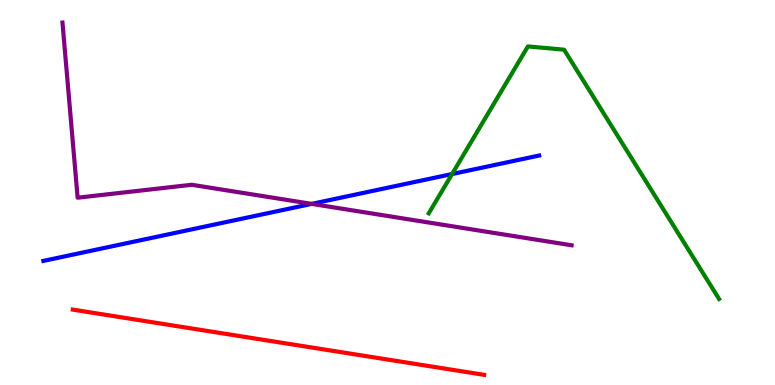[{'lines': ['blue', 'red'], 'intersections': []}, {'lines': ['green', 'red'], 'intersections': []}, {'lines': ['purple', 'red'], 'intersections': []}, {'lines': ['blue', 'green'], 'intersections': [{'x': 5.83, 'y': 5.48}]}, {'lines': ['blue', 'purple'], 'intersections': [{'x': 4.02, 'y': 4.7}]}, {'lines': ['green', 'purple'], 'intersections': []}]